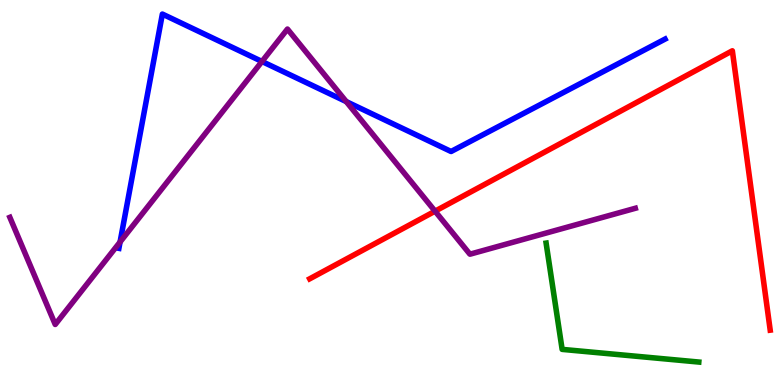[{'lines': ['blue', 'red'], 'intersections': []}, {'lines': ['green', 'red'], 'intersections': []}, {'lines': ['purple', 'red'], 'intersections': [{'x': 5.61, 'y': 4.51}]}, {'lines': ['blue', 'green'], 'intersections': []}, {'lines': ['blue', 'purple'], 'intersections': [{'x': 1.55, 'y': 3.71}, {'x': 3.38, 'y': 8.4}, {'x': 4.47, 'y': 7.36}]}, {'lines': ['green', 'purple'], 'intersections': []}]